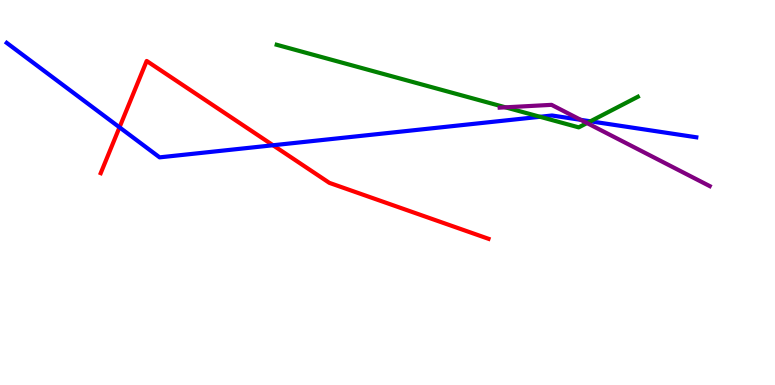[{'lines': ['blue', 'red'], 'intersections': [{'x': 1.54, 'y': 6.69}, {'x': 3.52, 'y': 6.23}]}, {'lines': ['green', 'red'], 'intersections': []}, {'lines': ['purple', 'red'], 'intersections': []}, {'lines': ['blue', 'green'], 'intersections': [{'x': 6.97, 'y': 6.97}, {'x': 7.62, 'y': 6.85}]}, {'lines': ['blue', 'purple'], 'intersections': [{'x': 7.49, 'y': 6.89}]}, {'lines': ['green', 'purple'], 'intersections': [{'x': 6.52, 'y': 7.21}, {'x': 7.57, 'y': 6.8}]}]